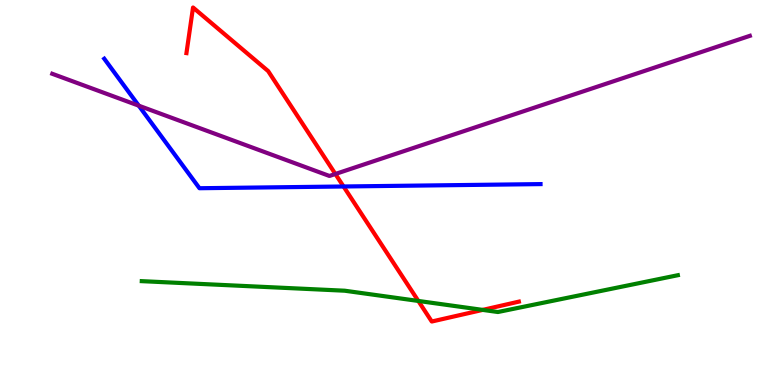[{'lines': ['blue', 'red'], 'intersections': [{'x': 4.43, 'y': 5.16}]}, {'lines': ['green', 'red'], 'intersections': [{'x': 5.4, 'y': 2.18}, {'x': 6.23, 'y': 1.95}]}, {'lines': ['purple', 'red'], 'intersections': [{'x': 4.33, 'y': 5.48}]}, {'lines': ['blue', 'green'], 'intersections': []}, {'lines': ['blue', 'purple'], 'intersections': [{'x': 1.79, 'y': 7.26}]}, {'lines': ['green', 'purple'], 'intersections': []}]